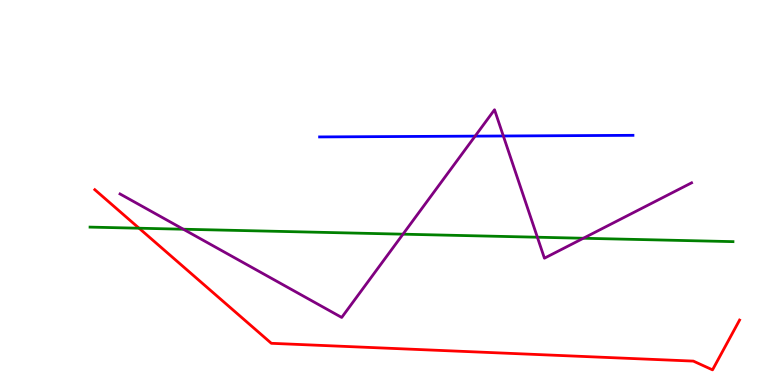[{'lines': ['blue', 'red'], 'intersections': []}, {'lines': ['green', 'red'], 'intersections': [{'x': 1.79, 'y': 4.07}]}, {'lines': ['purple', 'red'], 'intersections': []}, {'lines': ['blue', 'green'], 'intersections': []}, {'lines': ['blue', 'purple'], 'intersections': [{'x': 6.13, 'y': 6.46}, {'x': 6.49, 'y': 6.47}]}, {'lines': ['green', 'purple'], 'intersections': [{'x': 2.37, 'y': 4.05}, {'x': 5.2, 'y': 3.92}, {'x': 6.93, 'y': 3.84}, {'x': 7.53, 'y': 3.81}]}]